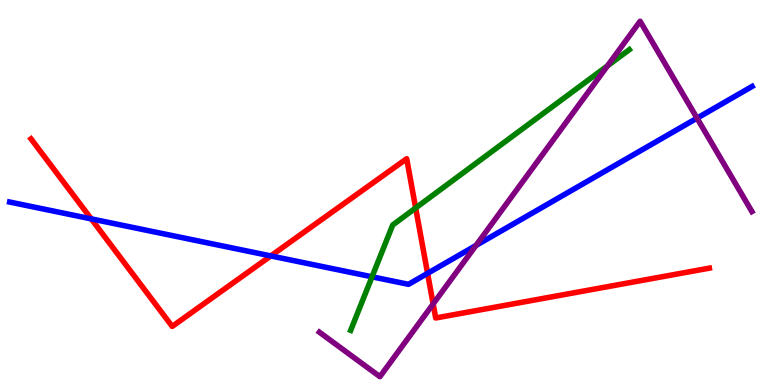[{'lines': ['blue', 'red'], 'intersections': [{'x': 1.18, 'y': 4.31}, {'x': 3.49, 'y': 3.35}, {'x': 5.52, 'y': 2.9}]}, {'lines': ['green', 'red'], 'intersections': [{'x': 5.36, 'y': 4.6}]}, {'lines': ['purple', 'red'], 'intersections': [{'x': 5.59, 'y': 2.11}]}, {'lines': ['blue', 'green'], 'intersections': [{'x': 4.8, 'y': 2.81}]}, {'lines': ['blue', 'purple'], 'intersections': [{'x': 6.14, 'y': 3.62}, {'x': 8.99, 'y': 6.93}]}, {'lines': ['green', 'purple'], 'intersections': [{'x': 7.84, 'y': 8.29}]}]